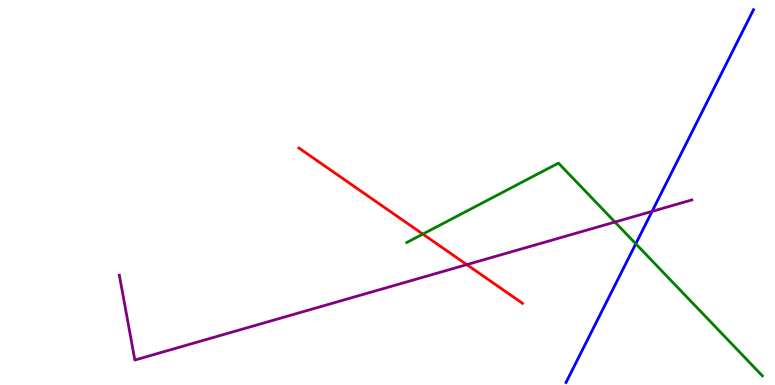[{'lines': ['blue', 'red'], 'intersections': []}, {'lines': ['green', 'red'], 'intersections': [{'x': 5.46, 'y': 3.92}]}, {'lines': ['purple', 'red'], 'intersections': [{'x': 6.02, 'y': 3.13}]}, {'lines': ['blue', 'green'], 'intersections': [{'x': 8.2, 'y': 3.67}]}, {'lines': ['blue', 'purple'], 'intersections': [{'x': 8.41, 'y': 4.51}]}, {'lines': ['green', 'purple'], 'intersections': [{'x': 7.93, 'y': 4.23}]}]